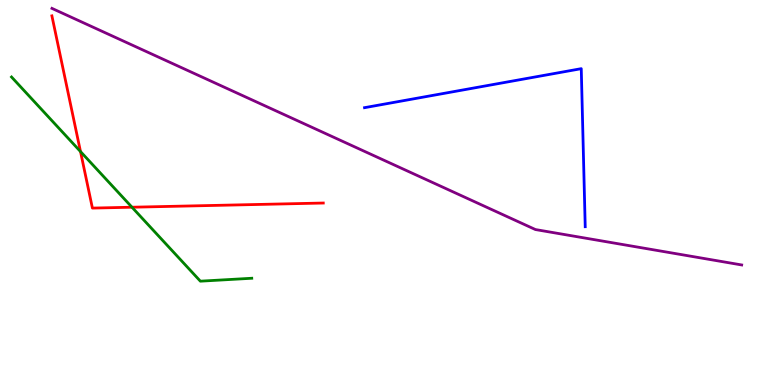[{'lines': ['blue', 'red'], 'intersections': []}, {'lines': ['green', 'red'], 'intersections': [{'x': 1.04, 'y': 6.06}, {'x': 1.7, 'y': 4.62}]}, {'lines': ['purple', 'red'], 'intersections': []}, {'lines': ['blue', 'green'], 'intersections': []}, {'lines': ['blue', 'purple'], 'intersections': []}, {'lines': ['green', 'purple'], 'intersections': []}]